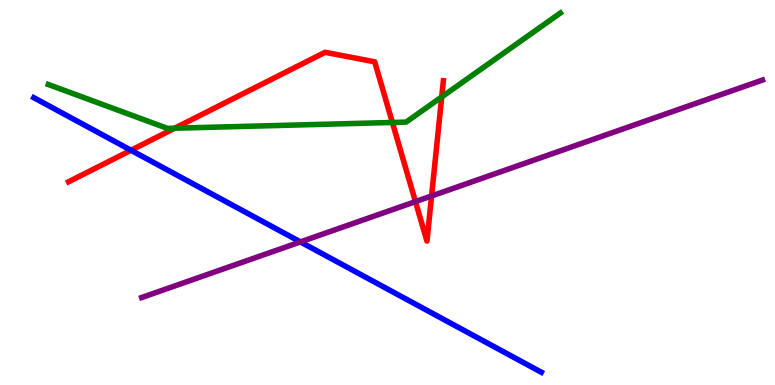[{'lines': ['blue', 'red'], 'intersections': [{'x': 1.69, 'y': 6.1}]}, {'lines': ['green', 'red'], 'intersections': [{'x': 2.25, 'y': 6.67}, {'x': 5.06, 'y': 6.82}, {'x': 5.7, 'y': 7.48}]}, {'lines': ['purple', 'red'], 'intersections': [{'x': 5.36, 'y': 4.76}, {'x': 5.57, 'y': 4.91}]}, {'lines': ['blue', 'green'], 'intersections': []}, {'lines': ['blue', 'purple'], 'intersections': [{'x': 3.88, 'y': 3.72}]}, {'lines': ['green', 'purple'], 'intersections': []}]